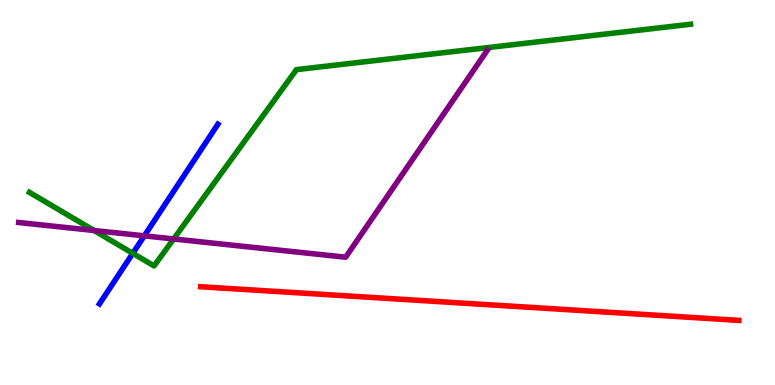[{'lines': ['blue', 'red'], 'intersections': []}, {'lines': ['green', 'red'], 'intersections': []}, {'lines': ['purple', 'red'], 'intersections': []}, {'lines': ['blue', 'green'], 'intersections': [{'x': 1.71, 'y': 3.42}]}, {'lines': ['blue', 'purple'], 'intersections': [{'x': 1.86, 'y': 3.87}]}, {'lines': ['green', 'purple'], 'intersections': [{'x': 1.21, 'y': 4.01}, {'x': 2.24, 'y': 3.79}]}]